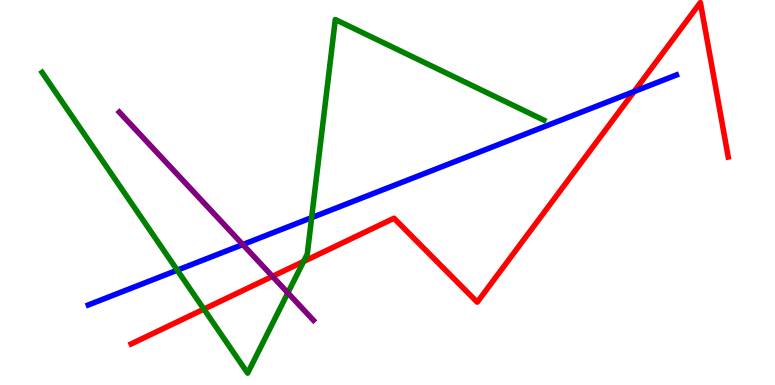[{'lines': ['blue', 'red'], 'intersections': [{'x': 8.18, 'y': 7.62}]}, {'lines': ['green', 'red'], 'intersections': [{'x': 2.63, 'y': 1.97}, {'x': 3.92, 'y': 3.21}]}, {'lines': ['purple', 'red'], 'intersections': [{'x': 3.52, 'y': 2.82}]}, {'lines': ['blue', 'green'], 'intersections': [{'x': 2.29, 'y': 2.98}, {'x': 4.02, 'y': 4.35}]}, {'lines': ['blue', 'purple'], 'intersections': [{'x': 3.13, 'y': 3.65}]}, {'lines': ['green', 'purple'], 'intersections': [{'x': 3.71, 'y': 2.39}]}]